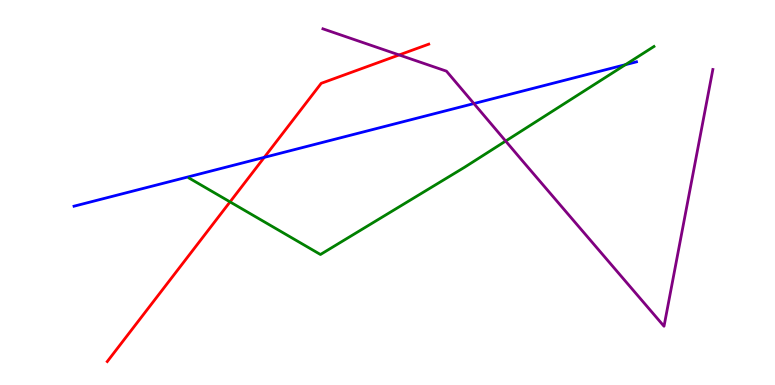[{'lines': ['blue', 'red'], 'intersections': [{'x': 3.41, 'y': 5.91}]}, {'lines': ['green', 'red'], 'intersections': [{'x': 2.97, 'y': 4.76}]}, {'lines': ['purple', 'red'], 'intersections': [{'x': 5.15, 'y': 8.57}]}, {'lines': ['blue', 'green'], 'intersections': [{'x': 8.07, 'y': 8.32}]}, {'lines': ['blue', 'purple'], 'intersections': [{'x': 6.11, 'y': 7.31}]}, {'lines': ['green', 'purple'], 'intersections': [{'x': 6.52, 'y': 6.34}]}]